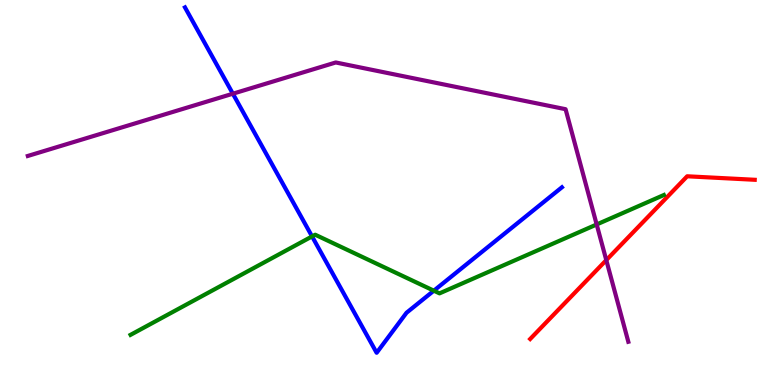[{'lines': ['blue', 'red'], 'intersections': []}, {'lines': ['green', 'red'], 'intersections': []}, {'lines': ['purple', 'red'], 'intersections': [{'x': 7.82, 'y': 3.24}]}, {'lines': ['blue', 'green'], 'intersections': [{'x': 4.03, 'y': 3.86}, {'x': 5.6, 'y': 2.45}]}, {'lines': ['blue', 'purple'], 'intersections': [{'x': 3.0, 'y': 7.57}]}, {'lines': ['green', 'purple'], 'intersections': [{'x': 7.7, 'y': 4.17}]}]